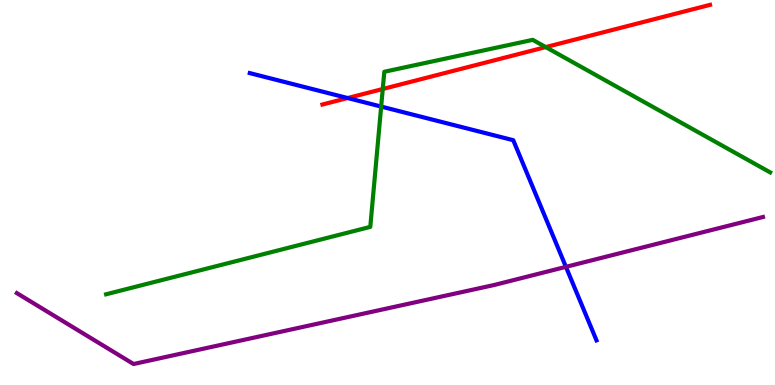[{'lines': ['blue', 'red'], 'intersections': [{'x': 4.49, 'y': 7.45}]}, {'lines': ['green', 'red'], 'intersections': [{'x': 4.94, 'y': 7.69}, {'x': 7.04, 'y': 8.78}]}, {'lines': ['purple', 'red'], 'intersections': []}, {'lines': ['blue', 'green'], 'intersections': [{'x': 4.92, 'y': 7.23}]}, {'lines': ['blue', 'purple'], 'intersections': [{'x': 7.3, 'y': 3.07}]}, {'lines': ['green', 'purple'], 'intersections': []}]